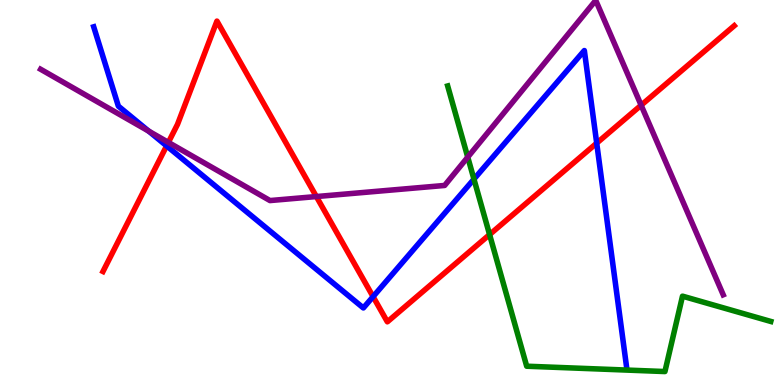[{'lines': ['blue', 'red'], 'intersections': [{'x': 2.15, 'y': 6.21}, {'x': 4.81, 'y': 2.29}, {'x': 7.7, 'y': 6.28}]}, {'lines': ['green', 'red'], 'intersections': [{'x': 6.32, 'y': 3.91}]}, {'lines': ['purple', 'red'], 'intersections': [{'x': 2.17, 'y': 6.3}, {'x': 4.08, 'y': 4.89}, {'x': 8.27, 'y': 7.27}]}, {'lines': ['blue', 'green'], 'intersections': [{'x': 6.12, 'y': 5.35}]}, {'lines': ['blue', 'purple'], 'intersections': [{'x': 1.92, 'y': 6.59}]}, {'lines': ['green', 'purple'], 'intersections': [{'x': 6.04, 'y': 5.92}]}]